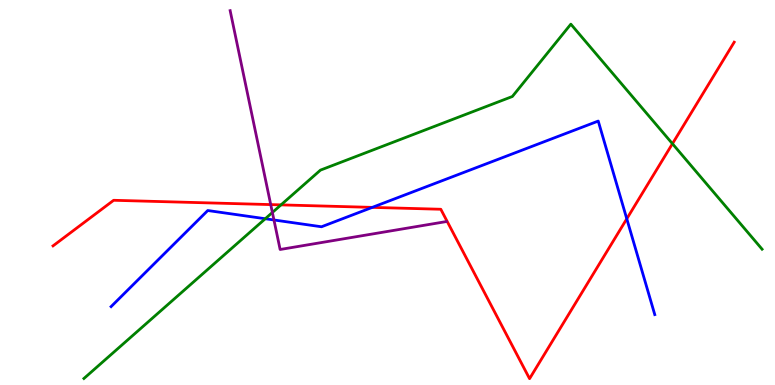[{'lines': ['blue', 'red'], 'intersections': [{'x': 4.8, 'y': 4.61}, {'x': 8.09, 'y': 4.32}]}, {'lines': ['green', 'red'], 'intersections': [{'x': 3.63, 'y': 4.68}, {'x': 8.68, 'y': 6.27}]}, {'lines': ['purple', 'red'], 'intersections': [{'x': 3.49, 'y': 4.69}]}, {'lines': ['blue', 'green'], 'intersections': [{'x': 3.42, 'y': 4.32}]}, {'lines': ['blue', 'purple'], 'intersections': [{'x': 3.53, 'y': 4.29}]}, {'lines': ['green', 'purple'], 'intersections': [{'x': 3.51, 'y': 4.48}]}]